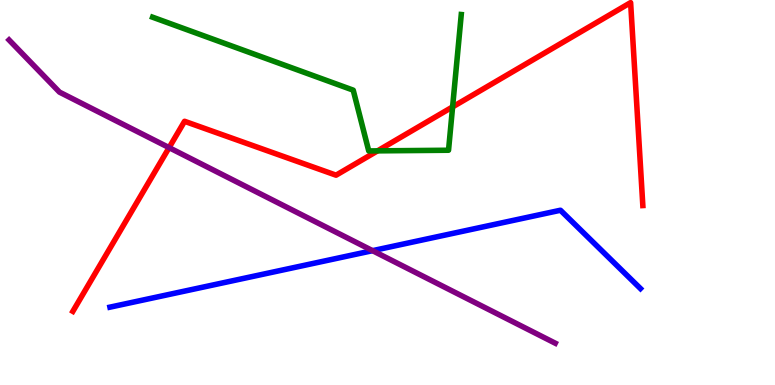[{'lines': ['blue', 'red'], 'intersections': []}, {'lines': ['green', 'red'], 'intersections': [{'x': 4.87, 'y': 6.08}, {'x': 5.84, 'y': 7.22}]}, {'lines': ['purple', 'red'], 'intersections': [{'x': 2.18, 'y': 6.17}]}, {'lines': ['blue', 'green'], 'intersections': []}, {'lines': ['blue', 'purple'], 'intersections': [{'x': 4.81, 'y': 3.49}]}, {'lines': ['green', 'purple'], 'intersections': []}]